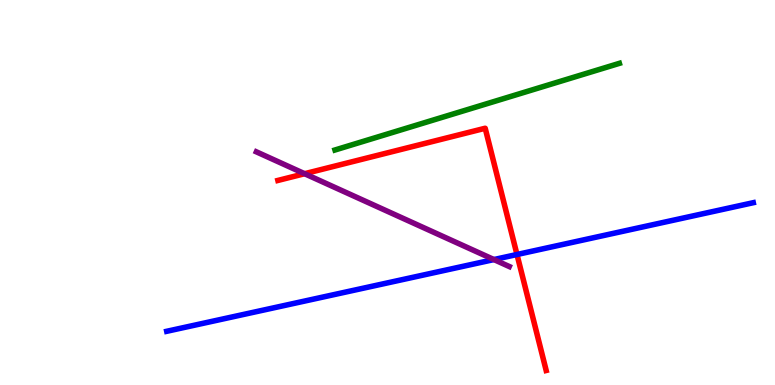[{'lines': ['blue', 'red'], 'intersections': [{'x': 6.67, 'y': 3.39}]}, {'lines': ['green', 'red'], 'intersections': []}, {'lines': ['purple', 'red'], 'intersections': [{'x': 3.93, 'y': 5.49}]}, {'lines': ['blue', 'green'], 'intersections': []}, {'lines': ['blue', 'purple'], 'intersections': [{'x': 6.37, 'y': 3.26}]}, {'lines': ['green', 'purple'], 'intersections': []}]